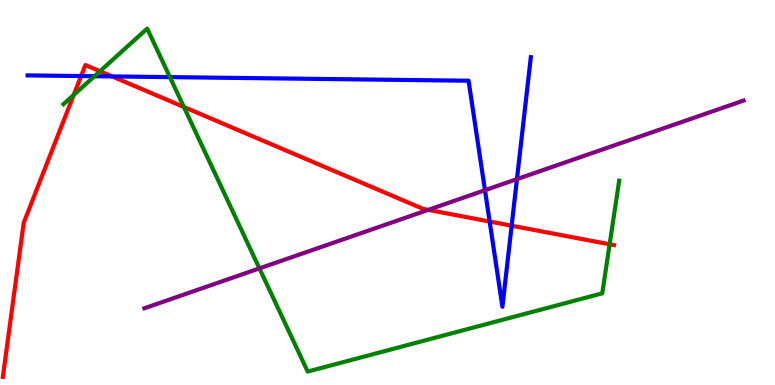[{'lines': ['blue', 'red'], 'intersections': [{'x': 1.05, 'y': 8.02}, {'x': 1.45, 'y': 8.02}, {'x': 6.32, 'y': 4.25}, {'x': 6.6, 'y': 4.14}]}, {'lines': ['green', 'red'], 'intersections': [{'x': 0.951, 'y': 7.53}, {'x': 1.29, 'y': 8.15}, {'x': 2.37, 'y': 7.22}, {'x': 7.87, 'y': 3.65}]}, {'lines': ['purple', 'red'], 'intersections': [{'x': 5.53, 'y': 4.55}]}, {'lines': ['blue', 'green'], 'intersections': [{'x': 1.22, 'y': 8.02}, {'x': 2.19, 'y': 8.0}]}, {'lines': ['blue', 'purple'], 'intersections': [{'x': 6.26, 'y': 5.06}, {'x': 6.67, 'y': 5.35}]}, {'lines': ['green', 'purple'], 'intersections': [{'x': 3.35, 'y': 3.03}]}]